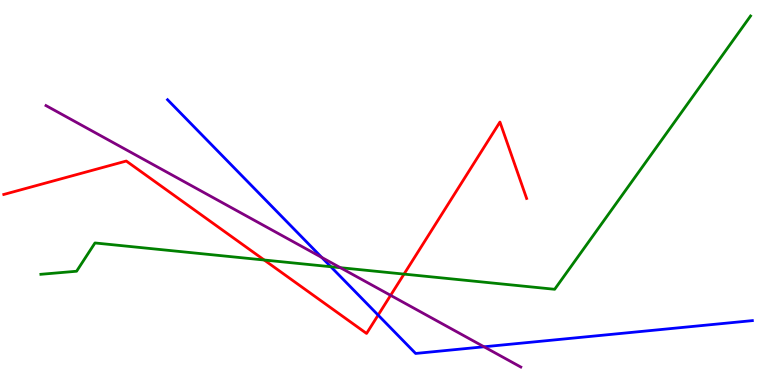[{'lines': ['blue', 'red'], 'intersections': [{'x': 4.88, 'y': 1.82}]}, {'lines': ['green', 'red'], 'intersections': [{'x': 3.41, 'y': 3.25}, {'x': 5.21, 'y': 2.88}]}, {'lines': ['purple', 'red'], 'intersections': [{'x': 5.04, 'y': 2.33}]}, {'lines': ['blue', 'green'], 'intersections': [{'x': 4.27, 'y': 3.07}]}, {'lines': ['blue', 'purple'], 'intersections': [{'x': 4.15, 'y': 3.31}, {'x': 6.25, 'y': 0.993}]}, {'lines': ['green', 'purple'], 'intersections': [{'x': 4.39, 'y': 3.05}]}]